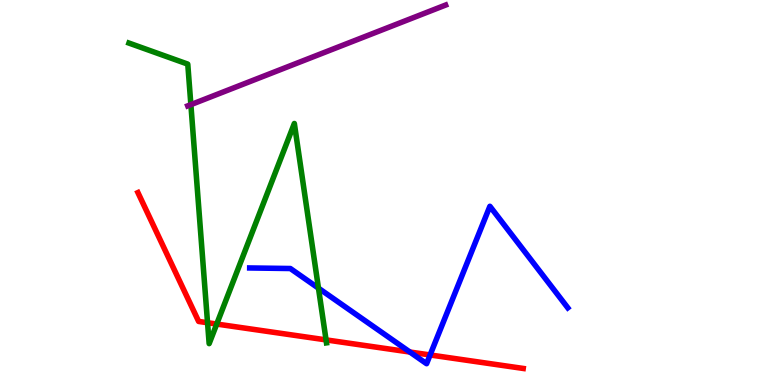[{'lines': ['blue', 'red'], 'intersections': [{'x': 5.29, 'y': 0.856}, {'x': 5.55, 'y': 0.78}]}, {'lines': ['green', 'red'], 'intersections': [{'x': 2.68, 'y': 1.62}, {'x': 2.8, 'y': 1.58}, {'x': 4.21, 'y': 1.17}]}, {'lines': ['purple', 'red'], 'intersections': []}, {'lines': ['blue', 'green'], 'intersections': [{'x': 4.11, 'y': 2.52}]}, {'lines': ['blue', 'purple'], 'intersections': []}, {'lines': ['green', 'purple'], 'intersections': [{'x': 2.46, 'y': 7.28}]}]